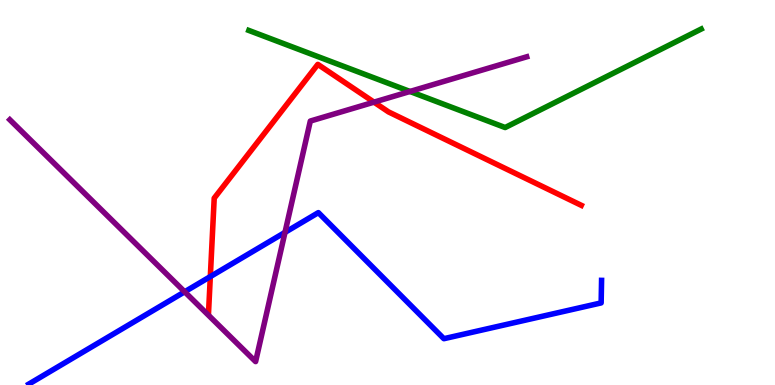[{'lines': ['blue', 'red'], 'intersections': [{'x': 2.71, 'y': 2.82}]}, {'lines': ['green', 'red'], 'intersections': []}, {'lines': ['purple', 'red'], 'intersections': [{'x': 4.83, 'y': 7.35}]}, {'lines': ['blue', 'green'], 'intersections': []}, {'lines': ['blue', 'purple'], 'intersections': [{'x': 2.38, 'y': 2.42}, {'x': 3.68, 'y': 3.96}]}, {'lines': ['green', 'purple'], 'intersections': [{'x': 5.29, 'y': 7.62}]}]